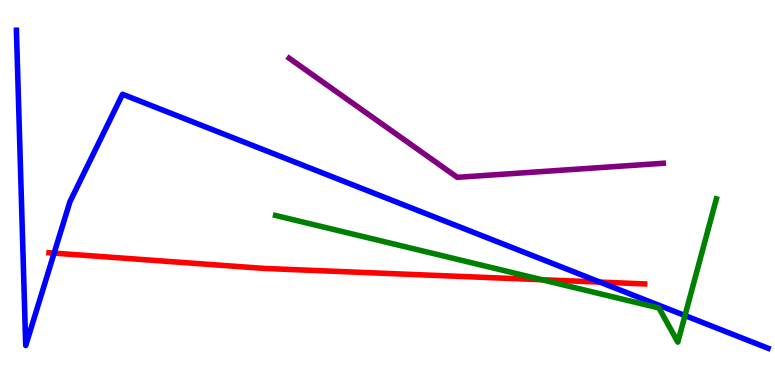[{'lines': ['blue', 'red'], 'intersections': [{'x': 0.699, 'y': 3.43}, {'x': 7.74, 'y': 2.67}]}, {'lines': ['green', 'red'], 'intersections': [{'x': 6.99, 'y': 2.73}]}, {'lines': ['purple', 'red'], 'intersections': []}, {'lines': ['blue', 'green'], 'intersections': [{'x': 8.84, 'y': 1.8}]}, {'lines': ['blue', 'purple'], 'intersections': []}, {'lines': ['green', 'purple'], 'intersections': []}]